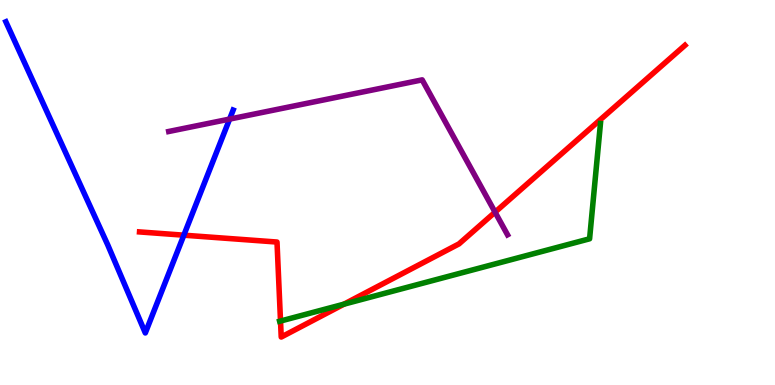[{'lines': ['blue', 'red'], 'intersections': [{'x': 2.37, 'y': 3.89}]}, {'lines': ['green', 'red'], 'intersections': [{'x': 3.62, 'y': 1.66}, {'x': 4.44, 'y': 2.1}]}, {'lines': ['purple', 'red'], 'intersections': [{'x': 6.39, 'y': 4.49}]}, {'lines': ['blue', 'green'], 'intersections': []}, {'lines': ['blue', 'purple'], 'intersections': [{'x': 2.96, 'y': 6.91}]}, {'lines': ['green', 'purple'], 'intersections': []}]